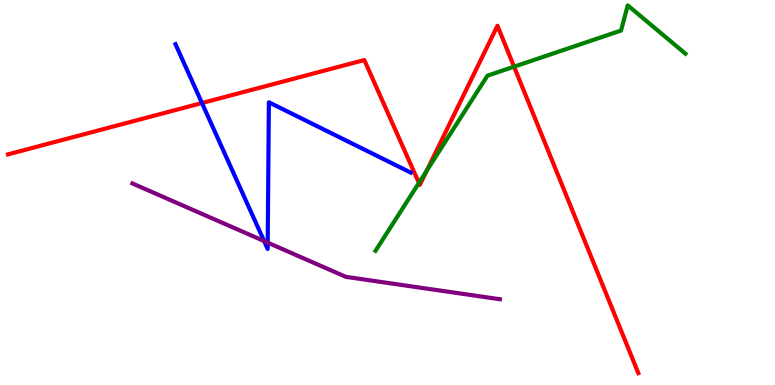[{'lines': ['blue', 'red'], 'intersections': [{'x': 2.61, 'y': 7.32}]}, {'lines': ['green', 'red'], 'intersections': [{'x': 5.41, 'y': 5.25}, {'x': 5.51, 'y': 5.57}, {'x': 6.63, 'y': 8.27}]}, {'lines': ['purple', 'red'], 'intersections': []}, {'lines': ['blue', 'green'], 'intersections': []}, {'lines': ['blue', 'purple'], 'intersections': [{'x': 3.41, 'y': 3.74}, {'x': 3.45, 'y': 3.7}]}, {'lines': ['green', 'purple'], 'intersections': []}]